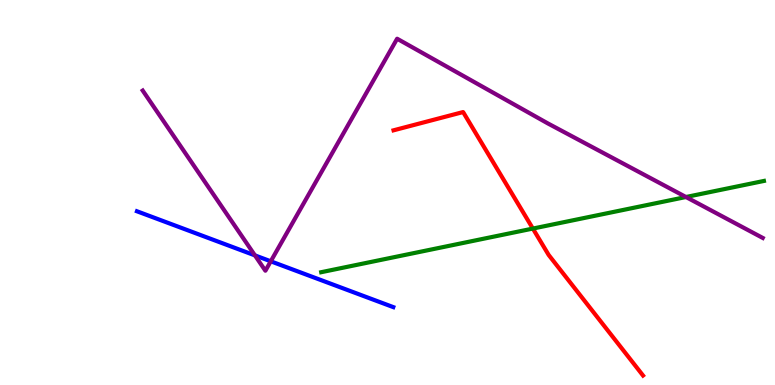[{'lines': ['blue', 'red'], 'intersections': []}, {'lines': ['green', 'red'], 'intersections': [{'x': 6.88, 'y': 4.06}]}, {'lines': ['purple', 'red'], 'intersections': []}, {'lines': ['blue', 'green'], 'intersections': []}, {'lines': ['blue', 'purple'], 'intersections': [{'x': 3.29, 'y': 3.37}, {'x': 3.49, 'y': 3.21}]}, {'lines': ['green', 'purple'], 'intersections': [{'x': 8.85, 'y': 4.88}]}]